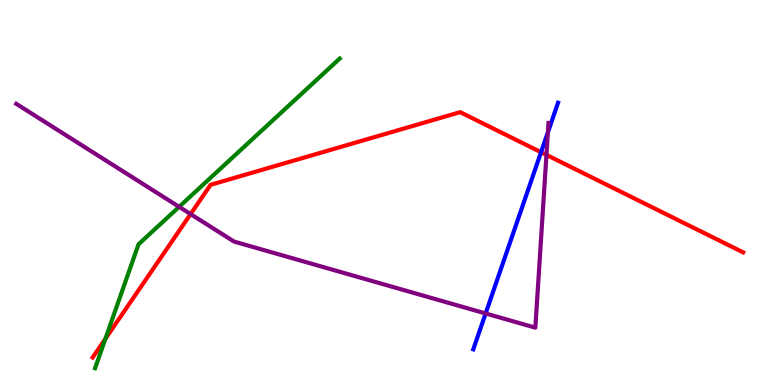[{'lines': ['blue', 'red'], 'intersections': [{'x': 6.98, 'y': 6.05}]}, {'lines': ['green', 'red'], 'intersections': [{'x': 1.36, 'y': 1.2}]}, {'lines': ['purple', 'red'], 'intersections': [{'x': 2.46, 'y': 4.44}, {'x': 7.05, 'y': 5.98}]}, {'lines': ['blue', 'green'], 'intersections': []}, {'lines': ['blue', 'purple'], 'intersections': [{'x': 6.27, 'y': 1.86}, {'x': 7.07, 'y': 6.56}]}, {'lines': ['green', 'purple'], 'intersections': [{'x': 2.31, 'y': 4.63}]}]